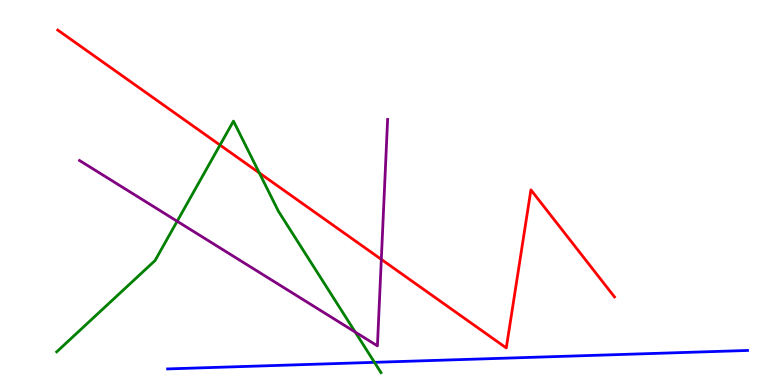[{'lines': ['blue', 'red'], 'intersections': []}, {'lines': ['green', 'red'], 'intersections': [{'x': 2.84, 'y': 6.23}, {'x': 3.35, 'y': 5.51}]}, {'lines': ['purple', 'red'], 'intersections': [{'x': 4.92, 'y': 3.26}]}, {'lines': ['blue', 'green'], 'intersections': [{'x': 4.83, 'y': 0.589}]}, {'lines': ['blue', 'purple'], 'intersections': []}, {'lines': ['green', 'purple'], 'intersections': [{'x': 2.29, 'y': 4.25}, {'x': 4.58, 'y': 1.38}]}]